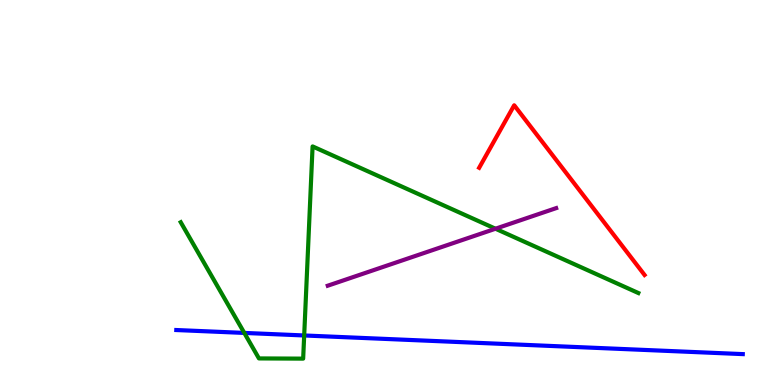[{'lines': ['blue', 'red'], 'intersections': []}, {'lines': ['green', 'red'], 'intersections': []}, {'lines': ['purple', 'red'], 'intersections': []}, {'lines': ['blue', 'green'], 'intersections': [{'x': 3.15, 'y': 1.35}, {'x': 3.93, 'y': 1.29}]}, {'lines': ['blue', 'purple'], 'intersections': []}, {'lines': ['green', 'purple'], 'intersections': [{'x': 6.39, 'y': 4.06}]}]